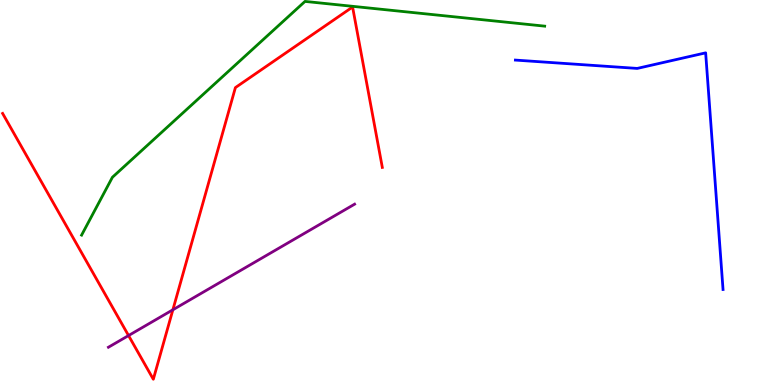[{'lines': ['blue', 'red'], 'intersections': []}, {'lines': ['green', 'red'], 'intersections': []}, {'lines': ['purple', 'red'], 'intersections': [{'x': 1.66, 'y': 1.28}, {'x': 2.23, 'y': 1.95}]}, {'lines': ['blue', 'green'], 'intersections': []}, {'lines': ['blue', 'purple'], 'intersections': []}, {'lines': ['green', 'purple'], 'intersections': []}]